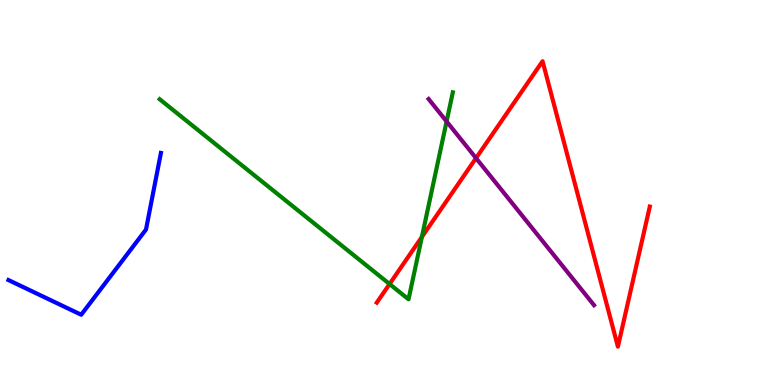[{'lines': ['blue', 'red'], 'intersections': []}, {'lines': ['green', 'red'], 'intersections': [{'x': 5.03, 'y': 2.62}, {'x': 5.44, 'y': 3.85}]}, {'lines': ['purple', 'red'], 'intersections': [{'x': 6.14, 'y': 5.89}]}, {'lines': ['blue', 'green'], 'intersections': []}, {'lines': ['blue', 'purple'], 'intersections': []}, {'lines': ['green', 'purple'], 'intersections': [{'x': 5.76, 'y': 6.85}]}]